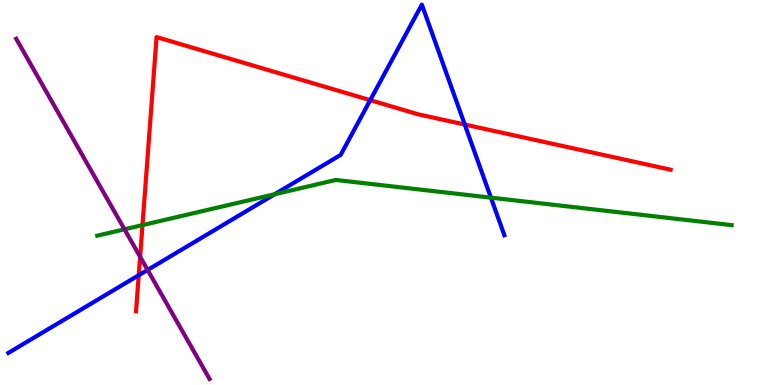[{'lines': ['blue', 'red'], 'intersections': [{'x': 1.79, 'y': 2.85}, {'x': 4.78, 'y': 7.4}, {'x': 6.0, 'y': 6.77}]}, {'lines': ['green', 'red'], 'intersections': [{'x': 1.84, 'y': 4.15}]}, {'lines': ['purple', 'red'], 'intersections': [{'x': 1.81, 'y': 3.33}]}, {'lines': ['blue', 'green'], 'intersections': [{'x': 3.54, 'y': 4.96}, {'x': 6.33, 'y': 4.87}]}, {'lines': ['blue', 'purple'], 'intersections': [{'x': 1.9, 'y': 2.99}]}, {'lines': ['green', 'purple'], 'intersections': [{'x': 1.61, 'y': 4.04}]}]